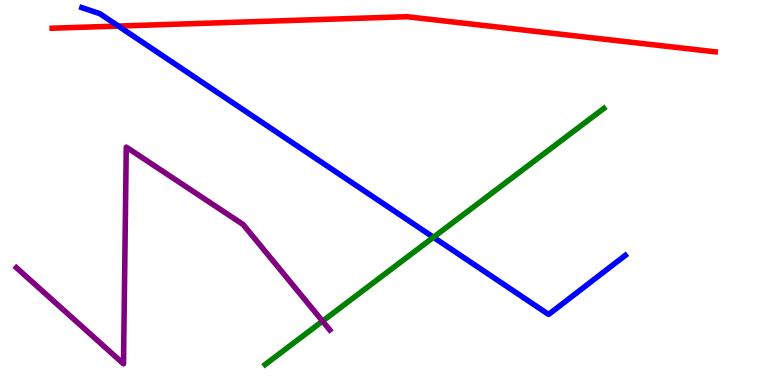[{'lines': ['blue', 'red'], 'intersections': [{'x': 1.53, 'y': 9.32}]}, {'lines': ['green', 'red'], 'intersections': []}, {'lines': ['purple', 'red'], 'intersections': []}, {'lines': ['blue', 'green'], 'intersections': [{'x': 5.59, 'y': 3.84}]}, {'lines': ['blue', 'purple'], 'intersections': []}, {'lines': ['green', 'purple'], 'intersections': [{'x': 4.16, 'y': 1.66}]}]